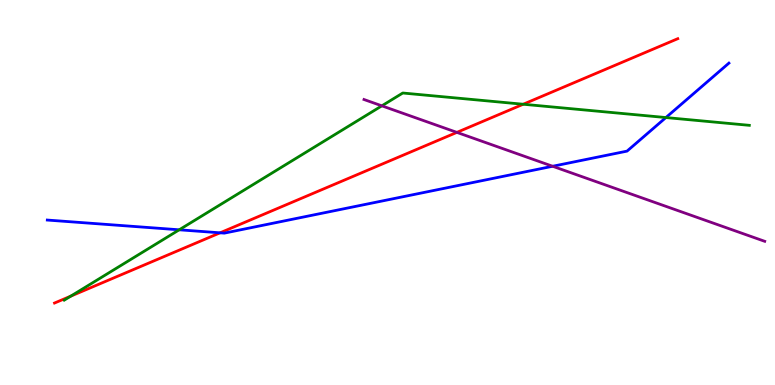[{'lines': ['blue', 'red'], 'intersections': [{'x': 2.84, 'y': 3.95}]}, {'lines': ['green', 'red'], 'intersections': [{'x': 0.913, 'y': 2.31}, {'x': 6.75, 'y': 7.29}]}, {'lines': ['purple', 'red'], 'intersections': [{'x': 5.9, 'y': 6.56}]}, {'lines': ['blue', 'green'], 'intersections': [{'x': 2.31, 'y': 4.03}, {'x': 8.59, 'y': 6.95}]}, {'lines': ['blue', 'purple'], 'intersections': [{'x': 7.13, 'y': 5.68}]}, {'lines': ['green', 'purple'], 'intersections': [{'x': 4.93, 'y': 7.25}]}]